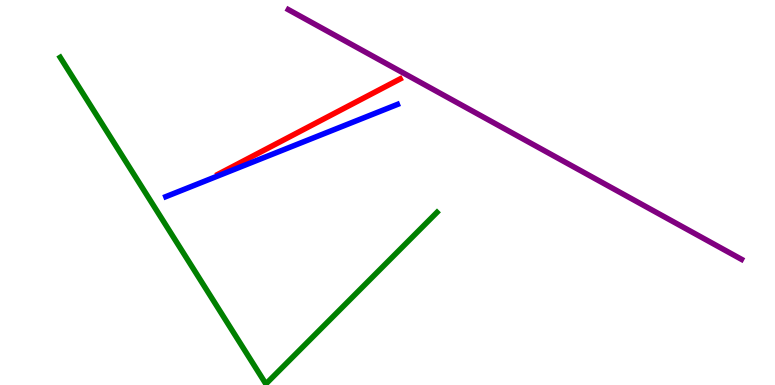[{'lines': ['blue', 'red'], 'intersections': []}, {'lines': ['green', 'red'], 'intersections': []}, {'lines': ['purple', 'red'], 'intersections': []}, {'lines': ['blue', 'green'], 'intersections': []}, {'lines': ['blue', 'purple'], 'intersections': []}, {'lines': ['green', 'purple'], 'intersections': []}]